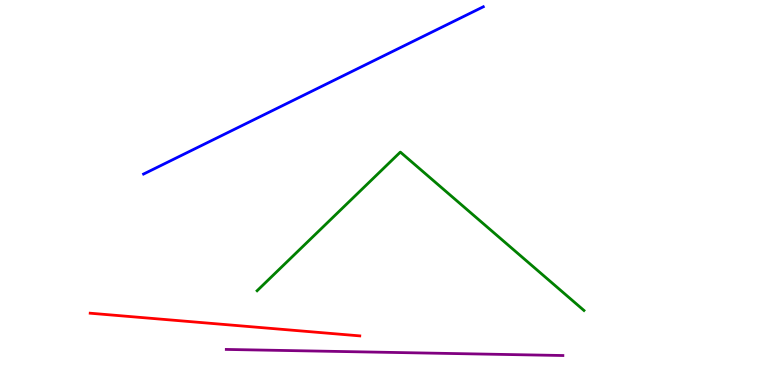[{'lines': ['blue', 'red'], 'intersections': []}, {'lines': ['green', 'red'], 'intersections': []}, {'lines': ['purple', 'red'], 'intersections': []}, {'lines': ['blue', 'green'], 'intersections': []}, {'lines': ['blue', 'purple'], 'intersections': []}, {'lines': ['green', 'purple'], 'intersections': []}]